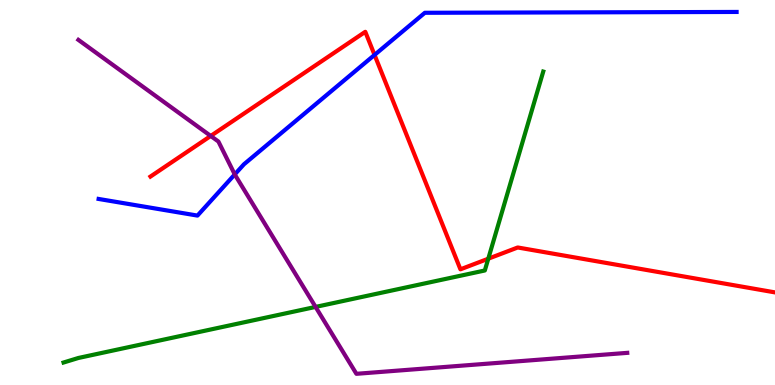[{'lines': ['blue', 'red'], 'intersections': [{'x': 4.83, 'y': 8.57}]}, {'lines': ['green', 'red'], 'intersections': [{'x': 6.3, 'y': 3.28}]}, {'lines': ['purple', 'red'], 'intersections': [{'x': 2.72, 'y': 6.47}]}, {'lines': ['blue', 'green'], 'intersections': []}, {'lines': ['blue', 'purple'], 'intersections': [{'x': 3.03, 'y': 5.47}]}, {'lines': ['green', 'purple'], 'intersections': [{'x': 4.07, 'y': 2.03}]}]